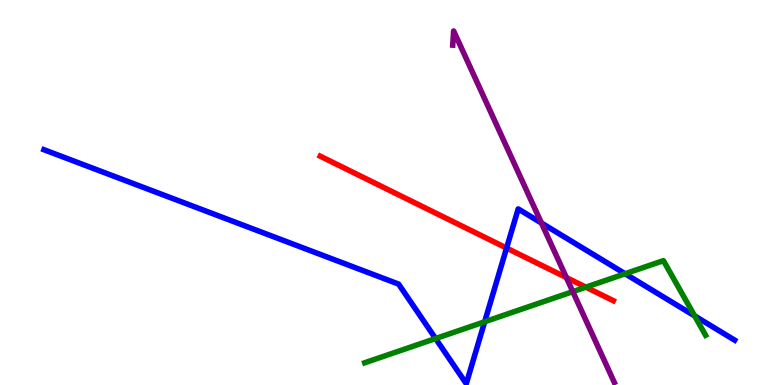[{'lines': ['blue', 'red'], 'intersections': [{'x': 6.54, 'y': 3.56}]}, {'lines': ['green', 'red'], 'intersections': [{'x': 7.56, 'y': 2.54}]}, {'lines': ['purple', 'red'], 'intersections': [{'x': 7.31, 'y': 2.79}]}, {'lines': ['blue', 'green'], 'intersections': [{'x': 5.62, 'y': 1.21}, {'x': 6.25, 'y': 1.64}, {'x': 8.07, 'y': 2.89}, {'x': 8.96, 'y': 1.79}]}, {'lines': ['blue', 'purple'], 'intersections': [{'x': 6.99, 'y': 4.21}]}, {'lines': ['green', 'purple'], 'intersections': [{'x': 7.39, 'y': 2.43}]}]